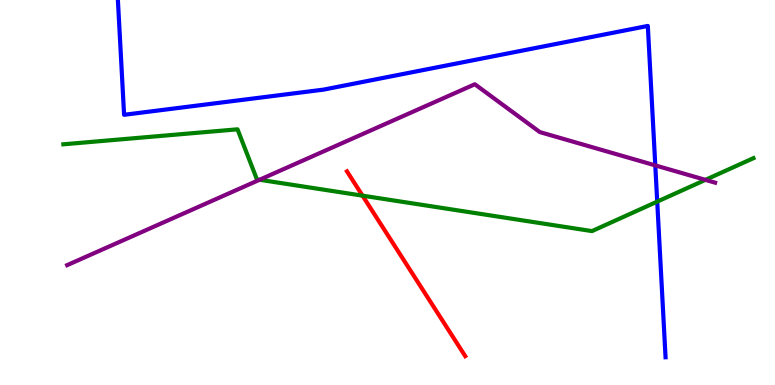[{'lines': ['blue', 'red'], 'intersections': []}, {'lines': ['green', 'red'], 'intersections': [{'x': 4.68, 'y': 4.92}]}, {'lines': ['purple', 'red'], 'intersections': []}, {'lines': ['blue', 'green'], 'intersections': [{'x': 8.48, 'y': 4.76}]}, {'lines': ['blue', 'purple'], 'intersections': [{'x': 8.46, 'y': 5.7}]}, {'lines': ['green', 'purple'], 'intersections': [{'x': 3.35, 'y': 5.33}, {'x': 9.1, 'y': 5.33}]}]